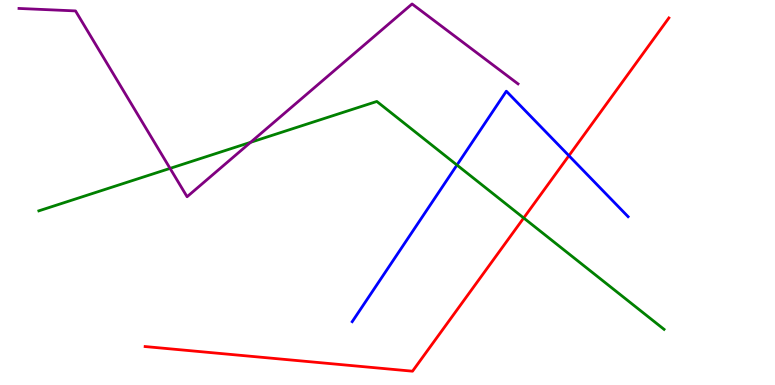[{'lines': ['blue', 'red'], 'intersections': [{'x': 7.34, 'y': 5.96}]}, {'lines': ['green', 'red'], 'intersections': [{'x': 6.76, 'y': 4.34}]}, {'lines': ['purple', 'red'], 'intersections': []}, {'lines': ['blue', 'green'], 'intersections': [{'x': 5.9, 'y': 5.71}]}, {'lines': ['blue', 'purple'], 'intersections': []}, {'lines': ['green', 'purple'], 'intersections': [{'x': 2.19, 'y': 5.63}, {'x': 3.23, 'y': 6.3}]}]